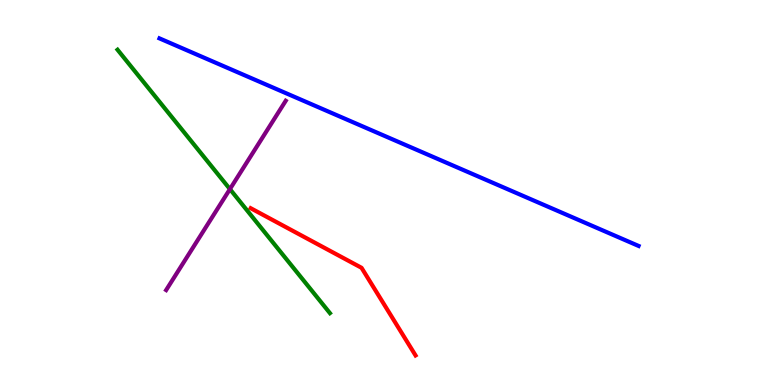[{'lines': ['blue', 'red'], 'intersections': []}, {'lines': ['green', 'red'], 'intersections': []}, {'lines': ['purple', 'red'], 'intersections': []}, {'lines': ['blue', 'green'], 'intersections': []}, {'lines': ['blue', 'purple'], 'intersections': []}, {'lines': ['green', 'purple'], 'intersections': [{'x': 2.97, 'y': 5.09}]}]